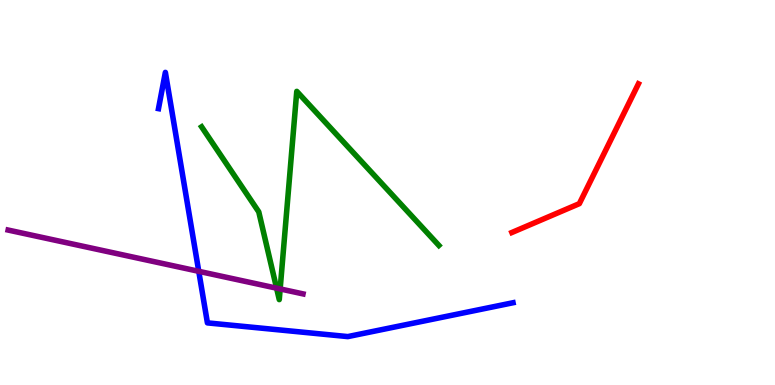[{'lines': ['blue', 'red'], 'intersections': []}, {'lines': ['green', 'red'], 'intersections': []}, {'lines': ['purple', 'red'], 'intersections': []}, {'lines': ['blue', 'green'], 'intersections': []}, {'lines': ['blue', 'purple'], 'intersections': [{'x': 2.56, 'y': 2.95}]}, {'lines': ['green', 'purple'], 'intersections': [{'x': 3.57, 'y': 2.52}, {'x': 3.62, 'y': 2.5}]}]